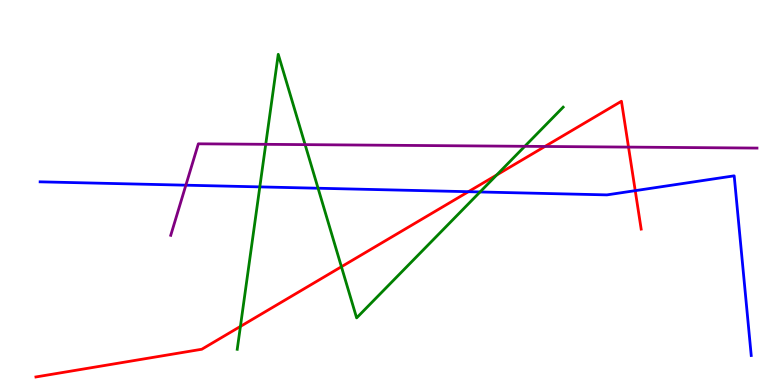[{'lines': ['blue', 'red'], 'intersections': [{'x': 6.04, 'y': 5.02}, {'x': 8.2, 'y': 5.05}]}, {'lines': ['green', 'red'], 'intersections': [{'x': 3.1, 'y': 1.52}, {'x': 4.41, 'y': 3.07}, {'x': 6.41, 'y': 5.46}]}, {'lines': ['purple', 'red'], 'intersections': [{'x': 7.03, 'y': 6.2}, {'x': 8.11, 'y': 6.18}]}, {'lines': ['blue', 'green'], 'intersections': [{'x': 3.35, 'y': 5.15}, {'x': 4.1, 'y': 5.11}, {'x': 6.19, 'y': 5.01}]}, {'lines': ['blue', 'purple'], 'intersections': [{'x': 2.4, 'y': 5.19}]}, {'lines': ['green', 'purple'], 'intersections': [{'x': 3.43, 'y': 6.25}, {'x': 3.94, 'y': 6.24}, {'x': 6.77, 'y': 6.2}]}]